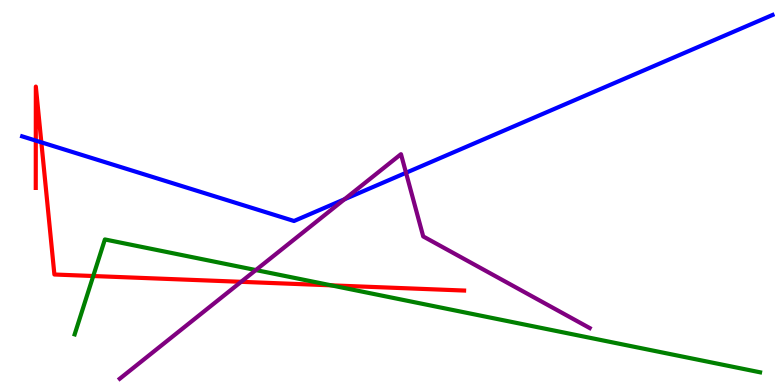[{'lines': ['blue', 'red'], 'intersections': [{'x': 0.462, 'y': 6.35}, {'x': 0.533, 'y': 6.3}]}, {'lines': ['green', 'red'], 'intersections': [{'x': 1.2, 'y': 2.83}, {'x': 4.27, 'y': 2.59}]}, {'lines': ['purple', 'red'], 'intersections': [{'x': 3.11, 'y': 2.68}]}, {'lines': ['blue', 'green'], 'intersections': []}, {'lines': ['blue', 'purple'], 'intersections': [{'x': 4.45, 'y': 4.82}, {'x': 5.24, 'y': 5.51}]}, {'lines': ['green', 'purple'], 'intersections': [{'x': 3.3, 'y': 2.99}]}]